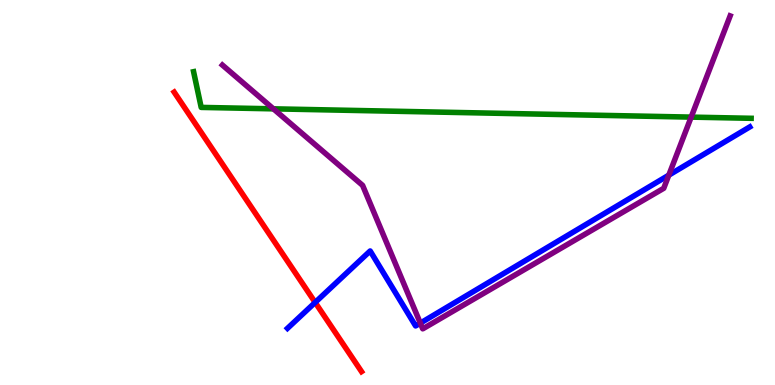[{'lines': ['blue', 'red'], 'intersections': [{'x': 4.07, 'y': 2.14}]}, {'lines': ['green', 'red'], 'intersections': []}, {'lines': ['purple', 'red'], 'intersections': []}, {'lines': ['blue', 'green'], 'intersections': []}, {'lines': ['blue', 'purple'], 'intersections': [{'x': 5.42, 'y': 1.61}, {'x': 8.63, 'y': 5.45}]}, {'lines': ['green', 'purple'], 'intersections': [{'x': 3.53, 'y': 7.17}, {'x': 8.92, 'y': 6.96}]}]